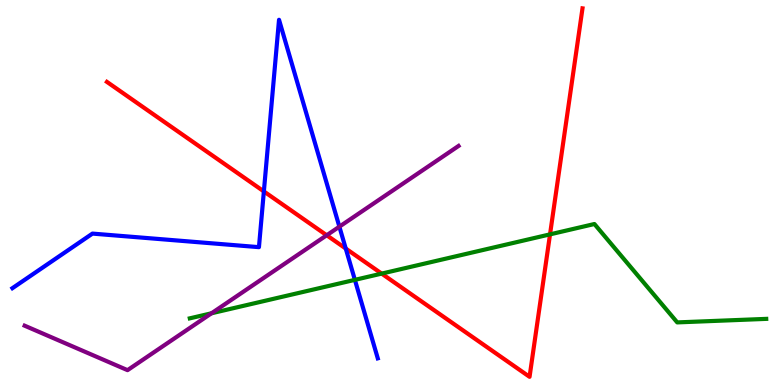[{'lines': ['blue', 'red'], 'intersections': [{'x': 3.4, 'y': 5.03}, {'x': 4.46, 'y': 3.54}]}, {'lines': ['green', 'red'], 'intersections': [{'x': 4.92, 'y': 2.89}, {'x': 7.1, 'y': 3.91}]}, {'lines': ['purple', 'red'], 'intersections': [{'x': 4.22, 'y': 3.89}]}, {'lines': ['blue', 'green'], 'intersections': [{'x': 4.58, 'y': 2.73}]}, {'lines': ['blue', 'purple'], 'intersections': [{'x': 4.38, 'y': 4.11}]}, {'lines': ['green', 'purple'], 'intersections': [{'x': 2.73, 'y': 1.86}]}]